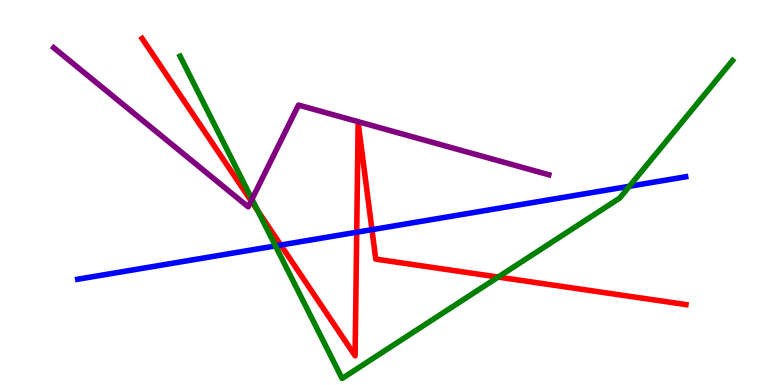[{'lines': ['blue', 'red'], 'intersections': [{'x': 3.62, 'y': 3.64}, {'x': 4.6, 'y': 3.97}, {'x': 4.8, 'y': 4.03}]}, {'lines': ['green', 'red'], 'intersections': [{'x': 3.33, 'y': 4.52}, {'x': 6.43, 'y': 2.8}]}, {'lines': ['purple', 'red'], 'intersections': [{'x': 3.24, 'y': 4.78}]}, {'lines': ['blue', 'green'], 'intersections': [{'x': 3.55, 'y': 3.61}, {'x': 8.12, 'y': 5.16}]}, {'lines': ['blue', 'purple'], 'intersections': []}, {'lines': ['green', 'purple'], 'intersections': [{'x': 3.25, 'y': 4.83}]}]